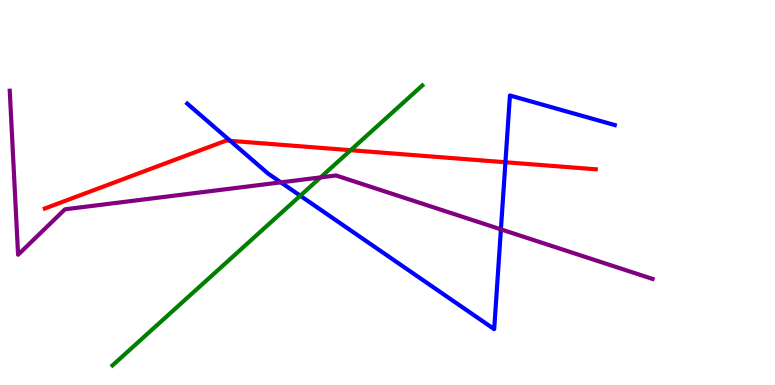[{'lines': ['blue', 'red'], 'intersections': [{'x': 2.97, 'y': 6.34}, {'x': 6.52, 'y': 5.79}]}, {'lines': ['green', 'red'], 'intersections': [{'x': 4.52, 'y': 6.1}]}, {'lines': ['purple', 'red'], 'intersections': []}, {'lines': ['blue', 'green'], 'intersections': [{'x': 3.87, 'y': 4.92}]}, {'lines': ['blue', 'purple'], 'intersections': [{'x': 3.62, 'y': 5.26}, {'x': 6.46, 'y': 4.04}]}, {'lines': ['green', 'purple'], 'intersections': [{'x': 4.14, 'y': 5.39}]}]